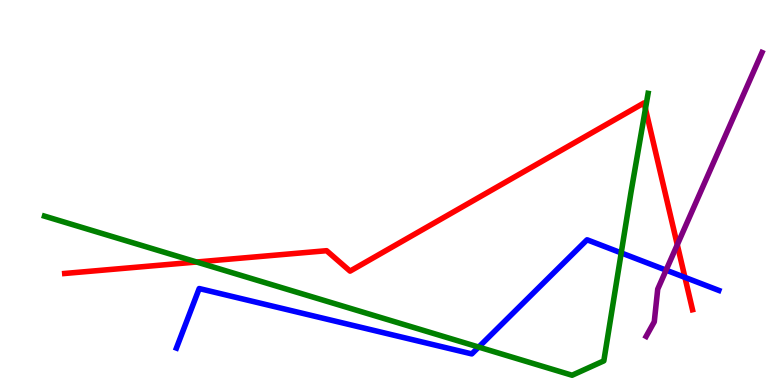[{'lines': ['blue', 'red'], 'intersections': [{'x': 8.84, 'y': 2.8}]}, {'lines': ['green', 'red'], 'intersections': [{'x': 2.54, 'y': 3.19}, {'x': 8.33, 'y': 7.18}]}, {'lines': ['purple', 'red'], 'intersections': [{'x': 8.74, 'y': 3.64}]}, {'lines': ['blue', 'green'], 'intersections': [{'x': 6.18, 'y': 0.985}, {'x': 8.02, 'y': 3.43}]}, {'lines': ['blue', 'purple'], 'intersections': [{'x': 8.59, 'y': 2.98}]}, {'lines': ['green', 'purple'], 'intersections': []}]